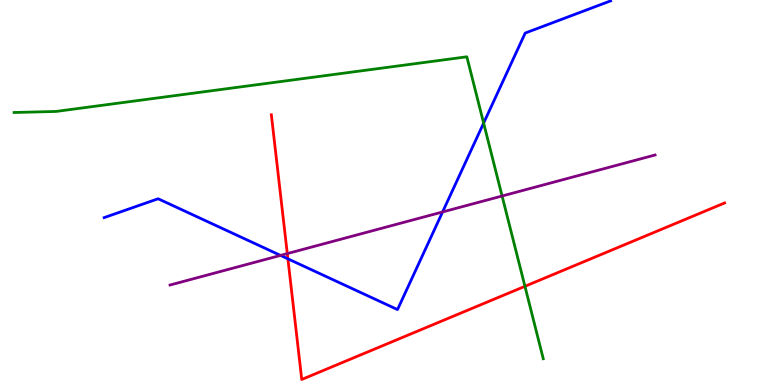[{'lines': ['blue', 'red'], 'intersections': [{'x': 3.71, 'y': 3.28}]}, {'lines': ['green', 'red'], 'intersections': [{'x': 6.77, 'y': 2.56}]}, {'lines': ['purple', 'red'], 'intersections': [{'x': 3.71, 'y': 3.41}]}, {'lines': ['blue', 'green'], 'intersections': [{'x': 6.24, 'y': 6.8}]}, {'lines': ['blue', 'purple'], 'intersections': [{'x': 3.62, 'y': 3.37}, {'x': 5.71, 'y': 4.49}]}, {'lines': ['green', 'purple'], 'intersections': [{'x': 6.48, 'y': 4.91}]}]